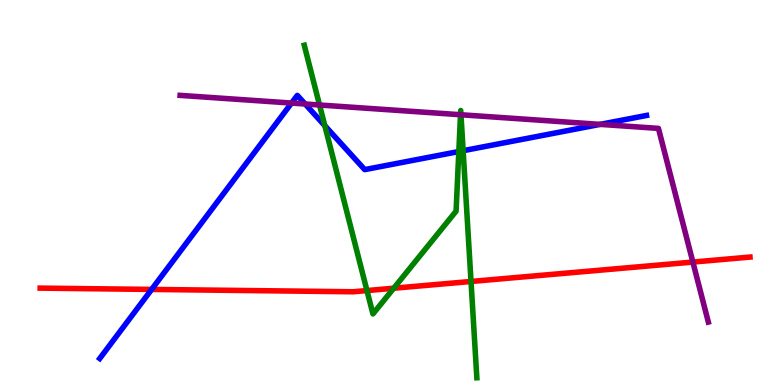[{'lines': ['blue', 'red'], 'intersections': [{'x': 1.96, 'y': 2.48}]}, {'lines': ['green', 'red'], 'intersections': [{'x': 4.74, 'y': 2.45}, {'x': 5.08, 'y': 2.51}, {'x': 6.08, 'y': 2.69}]}, {'lines': ['purple', 'red'], 'intersections': [{'x': 8.94, 'y': 3.19}]}, {'lines': ['blue', 'green'], 'intersections': [{'x': 4.19, 'y': 6.74}, {'x': 5.92, 'y': 6.06}, {'x': 5.98, 'y': 6.09}]}, {'lines': ['blue', 'purple'], 'intersections': [{'x': 3.76, 'y': 7.32}, {'x': 3.94, 'y': 7.3}, {'x': 7.74, 'y': 6.77}]}, {'lines': ['green', 'purple'], 'intersections': [{'x': 4.12, 'y': 7.27}, {'x': 5.94, 'y': 7.02}, {'x': 5.95, 'y': 7.02}]}]